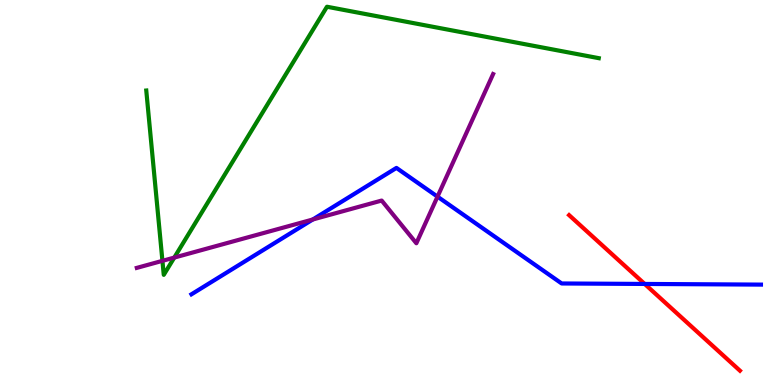[{'lines': ['blue', 'red'], 'intersections': [{'x': 8.32, 'y': 2.62}]}, {'lines': ['green', 'red'], 'intersections': []}, {'lines': ['purple', 'red'], 'intersections': []}, {'lines': ['blue', 'green'], 'intersections': []}, {'lines': ['blue', 'purple'], 'intersections': [{'x': 4.04, 'y': 4.3}, {'x': 5.65, 'y': 4.89}]}, {'lines': ['green', 'purple'], 'intersections': [{'x': 2.1, 'y': 3.22}, {'x': 2.25, 'y': 3.31}]}]